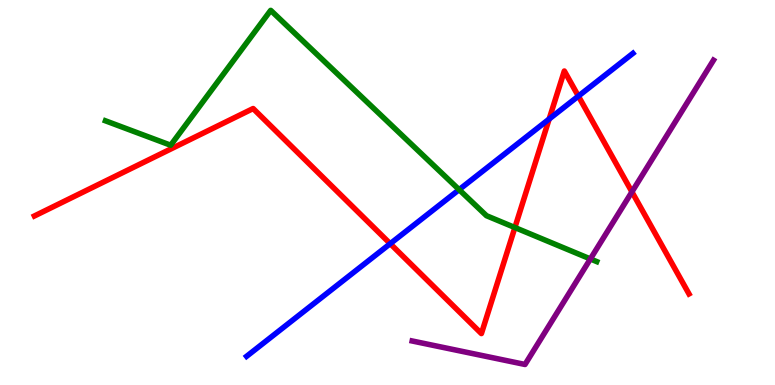[{'lines': ['blue', 'red'], 'intersections': [{'x': 5.04, 'y': 3.67}, {'x': 7.09, 'y': 6.91}, {'x': 7.46, 'y': 7.5}]}, {'lines': ['green', 'red'], 'intersections': [{'x': 6.64, 'y': 4.09}]}, {'lines': ['purple', 'red'], 'intersections': [{'x': 8.15, 'y': 5.02}]}, {'lines': ['blue', 'green'], 'intersections': [{'x': 5.92, 'y': 5.07}]}, {'lines': ['blue', 'purple'], 'intersections': []}, {'lines': ['green', 'purple'], 'intersections': [{'x': 7.62, 'y': 3.27}]}]